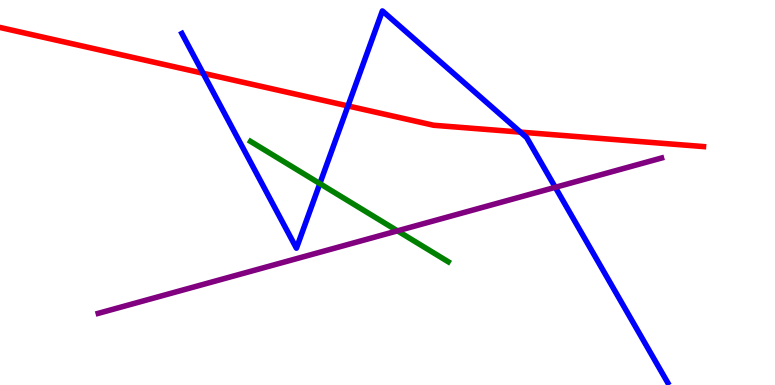[{'lines': ['blue', 'red'], 'intersections': [{'x': 2.62, 'y': 8.1}, {'x': 4.49, 'y': 7.25}, {'x': 6.72, 'y': 6.57}]}, {'lines': ['green', 'red'], 'intersections': []}, {'lines': ['purple', 'red'], 'intersections': []}, {'lines': ['blue', 'green'], 'intersections': [{'x': 4.13, 'y': 5.23}]}, {'lines': ['blue', 'purple'], 'intersections': [{'x': 7.17, 'y': 5.13}]}, {'lines': ['green', 'purple'], 'intersections': [{'x': 5.13, 'y': 4.0}]}]